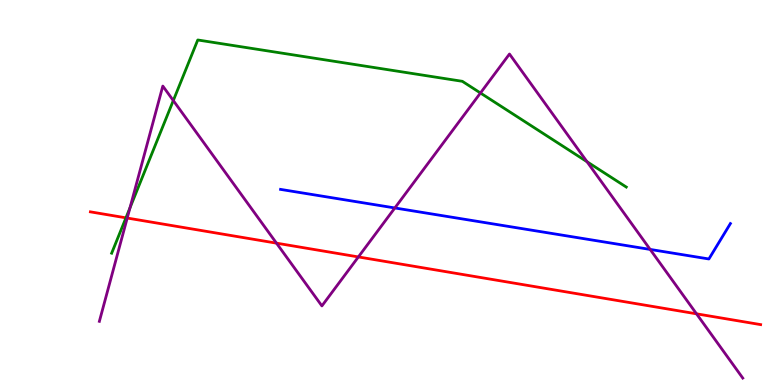[{'lines': ['blue', 'red'], 'intersections': []}, {'lines': ['green', 'red'], 'intersections': [{'x': 1.63, 'y': 4.34}]}, {'lines': ['purple', 'red'], 'intersections': [{'x': 1.64, 'y': 4.34}, {'x': 3.57, 'y': 3.68}, {'x': 4.62, 'y': 3.33}, {'x': 8.99, 'y': 1.85}]}, {'lines': ['blue', 'green'], 'intersections': []}, {'lines': ['blue', 'purple'], 'intersections': [{'x': 5.09, 'y': 4.6}, {'x': 8.39, 'y': 3.52}]}, {'lines': ['green', 'purple'], 'intersections': [{'x': 1.68, 'y': 4.6}, {'x': 2.24, 'y': 7.39}, {'x': 6.2, 'y': 7.58}, {'x': 7.57, 'y': 5.8}]}]